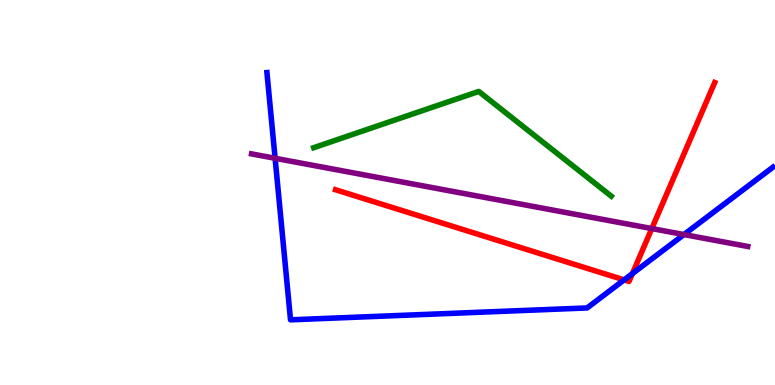[{'lines': ['blue', 'red'], 'intersections': [{'x': 8.05, 'y': 2.73}, {'x': 8.16, 'y': 2.89}]}, {'lines': ['green', 'red'], 'intersections': []}, {'lines': ['purple', 'red'], 'intersections': [{'x': 8.41, 'y': 4.06}]}, {'lines': ['blue', 'green'], 'intersections': []}, {'lines': ['blue', 'purple'], 'intersections': [{'x': 3.55, 'y': 5.89}, {'x': 8.83, 'y': 3.91}]}, {'lines': ['green', 'purple'], 'intersections': []}]